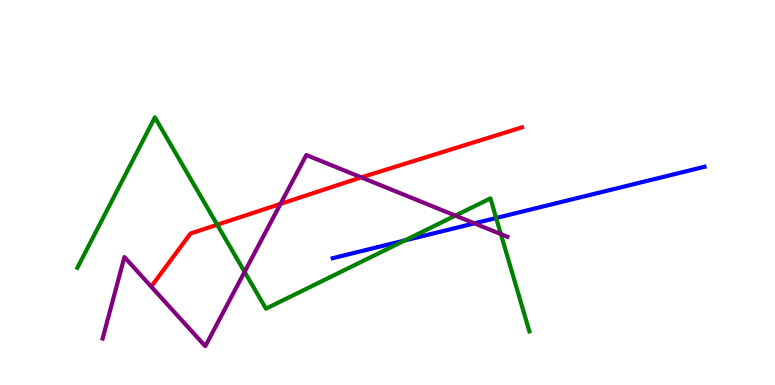[{'lines': ['blue', 'red'], 'intersections': []}, {'lines': ['green', 'red'], 'intersections': [{'x': 2.8, 'y': 4.16}]}, {'lines': ['purple', 'red'], 'intersections': [{'x': 3.62, 'y': 4.7}, {'x': 4.66, 'y': 5.39}]}, {'lines': ['blue', 'green'], 'intersections': [{'x': 5.22, 'y': 3.75}, {'x': 6.4, 'y': 4.34}]}, {'lines': ['blue', 'purple'], 'intersections': [{'x': 6.12, 'y': 4.2}]}, {'lines': ['green', 'purple'], 'intersections': [{'x': 3.16, 'y': 2.94}, {'x': 5.88, 'y': 4.4}, {'x': 6.46, 'y': 3.92}]}]